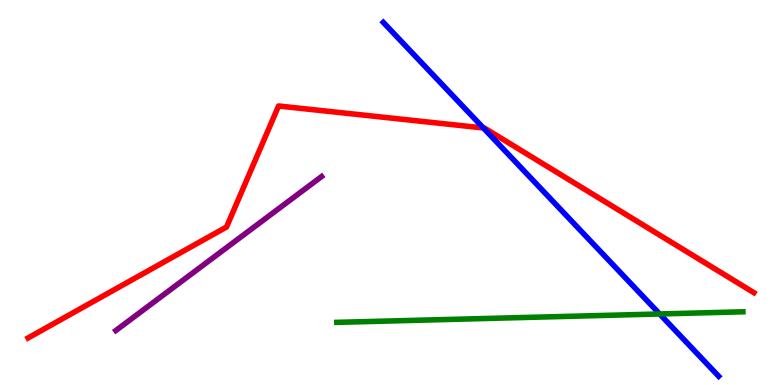[{'lines': ['blue', 'red'], 'intersections': [{'x': 6.24, 'y': 6.68}]}, {'lines': ['green', 'red'], 'intersections': []}, {'lines': ['purple', 'red'], 'intersections': []}, {'lines': ['blue', 'green'], 'intersections': [{'x': 8.51, 'y': 1.84}]}, {'lines': ['blue', 'purple'], 'intersections': []}, {'lines': ['green', 'purple'], 'intersections': []}]